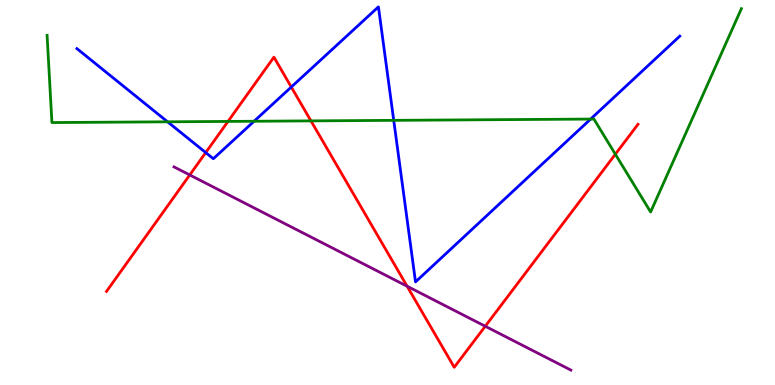[{'lines': ['blue', 'red'], 'intersections': [{'x': 2.65, 'y': 6.04}, {'x': 3.76, 'y': 7.74}]}, {'lines': ['green', 'red'], 'intersections': [{'x': 2.94, 'y': 6.85}, {'x': 4.01, 'y': 6.86}, {'x': 7.94, 'y': 5.99}]}, {'lines': ['purple', 'red'], 'intersections': [{'x': 2.45, 'y': 5.46}, {'x': 5.25, 'y': 2.57}, {'x': 6.26, 'y': 1.53}]}, {'lines': ['blue', 'green'], 'intersections': [{'x': 2.16, 'y': 6.84}, {'x': 3.28, 'y': 6.85}, {'x': 5.08, 'y': 6.87}, {'x': 7.62, 'y': 6.91}]}, {'lines': ['blue', 'purple'], 'intersections': []}, {'lines': ['green', 'purple'], 'intersections': []}]